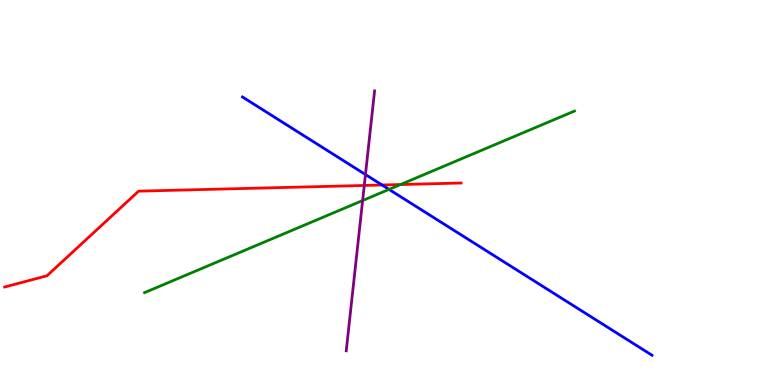[{'lines': ['blue', 'red'], 'intersections': [{'x': 4.93, 'y': 5.19}]}, {'lines': ['green', 'red'], 'intersections': [{'x': 5.17, 'y': 5.21}]}, {'lines': ['purple', 'red'], 'intersections': [{'x': 4.7, 'y': 5.18}]}, {'lines': ['blue', 'green'], 'intersections': [{'x': 5.02, 'y': 5.08}]}, {'lines': ['blue', 'purple'], 'intersections': [{'x': 4.72, 'y': 5.47}]}, {'lines': ['green', 'purple'], 'intersections': [{'x': 4.68, 'y': 4.79}]}]